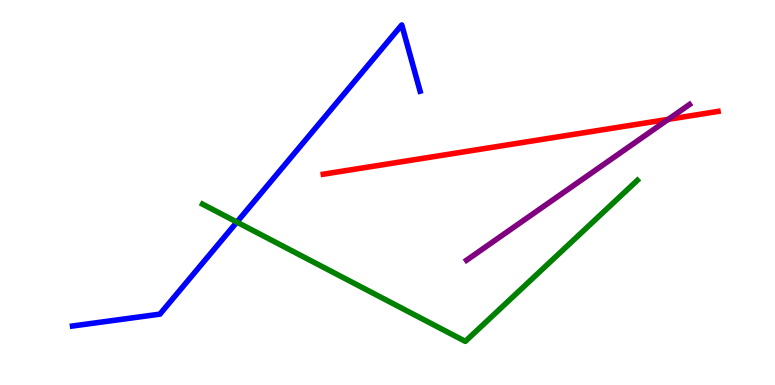[{'lines': ['blue', 'red'], 'intersections': []}, {'lines': ['green', 'red'], 'intersections': []}, {'lines': ['purple', 'red'], 'intersections': [{'x': 8.62, 'y': 6.9}]}, {'lines': ['blue', 'green'], 'intersections': [{'x': 3.06, 'y': 4.23}]}, {'lines': ['blue', 'purple'], 'intersections': []}, {'lines': ['green', 'purple'], 'intersections': []}]